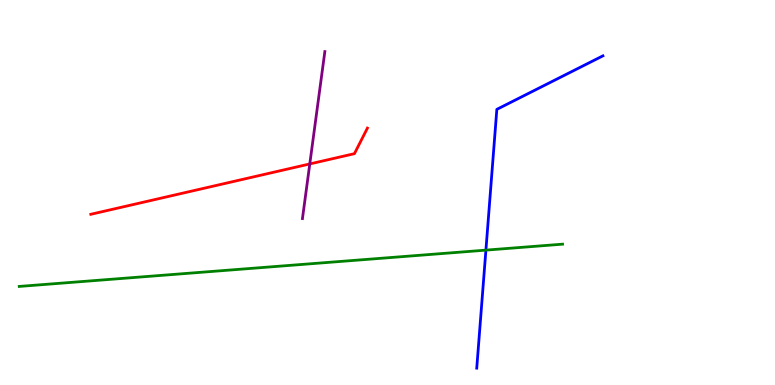[{'lines': ['blue', 'red'], 'intersections': []}, {'lines': ['green', 'red'], 'intersections': []}, {'lines': ['purple', 'red'], 'intersections': [{'x': 4.0, 'y': 5.74}]}, {'lines': ['blue', 'green'], 'intersections': [{'x': 6.27, 'y': 3.5}]}, {'lines': ['blue', 'purple'], 'intersections': []}, {'lines': ['green', 'purple'], 'intersections': []}]